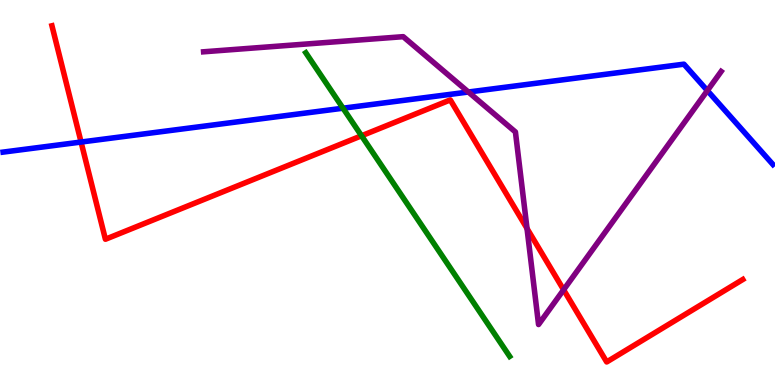[{'lines': ['blue', 'red'], 'intersections': [{'x': 1.05, 'y': 6.31}]}, {'lines': ['green', 'red'], 'intersections': [{'x': 4.66, 'y': 6.47}]}, {'lines': ['purple', 'red'], 'intersections': [{'x': 6.8, 'y': 4.07}, {'x': 7.27, 'y': 2.47}]}, {'lines': ['blue', 'green'], 'intersections': [{'x': 4.43, 'y': 7.19}]}, {'lines': ['blue', 'purple'], 'intersections': [{'x': 6.04, 'y': 7.61}, {'x': 9.13, 'y': 7.65}]}, {'lines': ['green', 'purple'], 'intersections': []}]